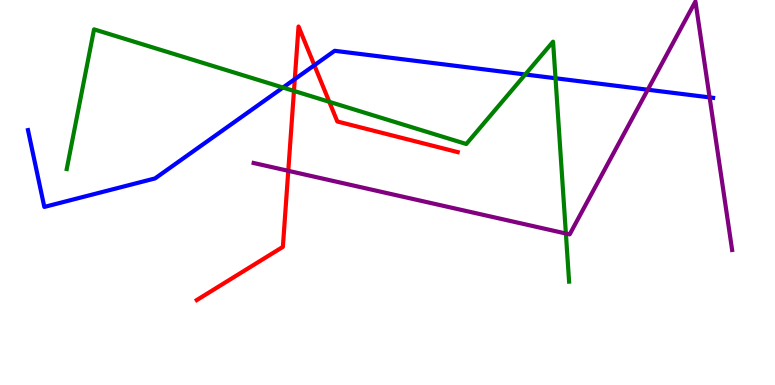[{'lines': ['blue', 'red'], 'intersections': [{'x': 3.8, 'y': 7.94}, {'x': 4.06, 'y': 8.31}]}, {'lines': ['green', 'red'], 'intersections': [{'x': 3.79, 'y': 7.64}, {'x': 4.25, 'y': 7.36}]}, {'lines': ['purple', 'red'], 'intersections': [{'x': 3.72, 'y': 5.56}]}, {'lines': ['blue', 'green'], 'intersections': [{'x': 3.65, 'y': 7.73}, {'x': 6.78, 'y': 8.07}, {'x': 7.17, 'y': 7.97}]}, {'lines': ['blue', 'purple'], 'intersections': [{'x': 8.36, 'y': 7.67}, {'x': 9.16, 'y': 7.47}]}, {'lines': ['green', 'purple'], 'intersections': [{'x': 7.3, 'y': 3.93}]}]